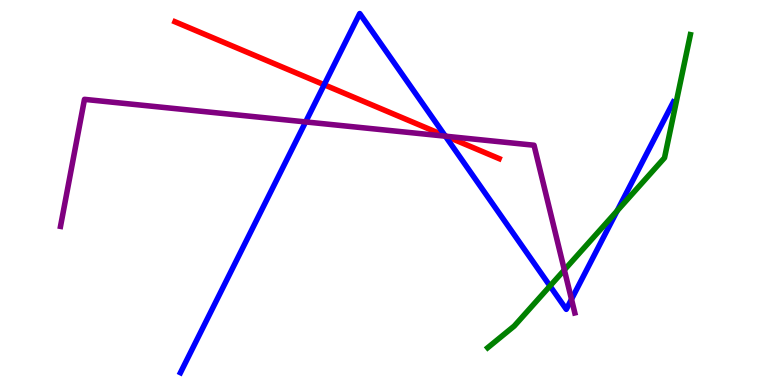[{'lines': ['blue', 'red'], 'intersections': [{'x': 4.18, 'y': 7.8}, {'x': 5.74, 'y': 6.47}]}, {'lines': ['green', 'red'], 'intersections': []}, {'lines': ['purple', 'red'], 'intersections': [{'x': 5.76, 'y': 6.46}]}, {'lines': ['blue', 'green'], 'intersections': [{'x': 7.1, 'y': 2.57}, {'x': 7.96, 'y': 4.52}]}, {'lines': ['blue', 'purple'], 'intersections': [{'x': 3.94, 'y': 6.83}, {'x': 5.75, 'y': 6.46}, {'x': 7.37, 'y': 2.23}]}, {'lines': ['green', 'purple'], 'intersections': [{'x': 7.28, 'y': 2.99}]}]